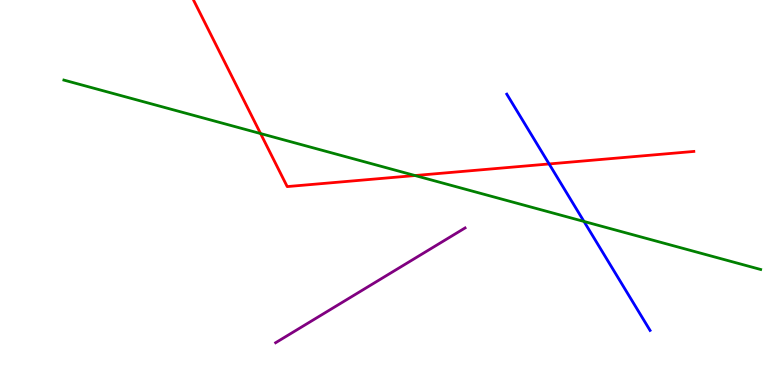[{'lines': ['blue', 'red'], 'intersections': [{'x': 7.09, 'y': 5.74}]}, {'lines': ['green', 'red'], 'intersections': [{'x': 3.36, 'y': 6.53}, {'x': 5.36, 'y': 5.44}]}, {'lines': ['purple', 'red'], 'intersections': []}, {'lines': ['blue', 'green'], 'intersections': [{'x': 7.54, 'y': 4.25}]}, {'lines': ['blue', 'purple'], 'intersections': []}, {'lines': ['green', 'purple'], 'intersections': []}]